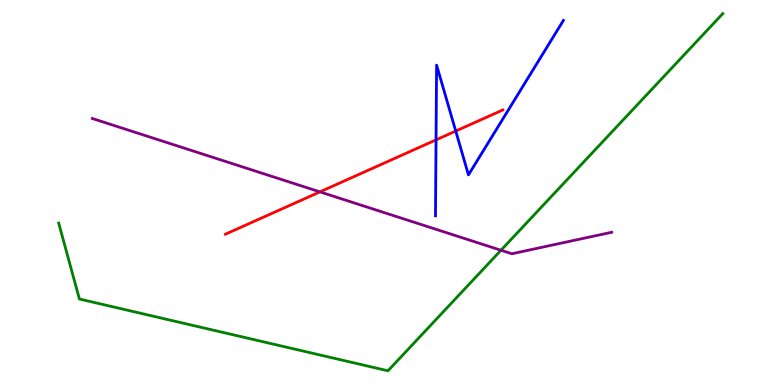[{'lines': ['blue', 'red'], 'intersections': [{'x': 5.63, 'y': 6.37}, {'x': 5.88, 'y': 6.6}]}, {'lines': ['green', 'red'], 'intersections': []}, {'lines': ['purple', 'red'], 'intersections': [{'x': 4.13, 'y': 5.02}]}, {'lines': ['blue', 'green'], 'intersections': []}, {'lines': ['blue', 'purple'], 'intersections': []}, {'lines': ['green', 'purple'], 'intersections': [{'x': 6.46, 'y': 3.5}]}]